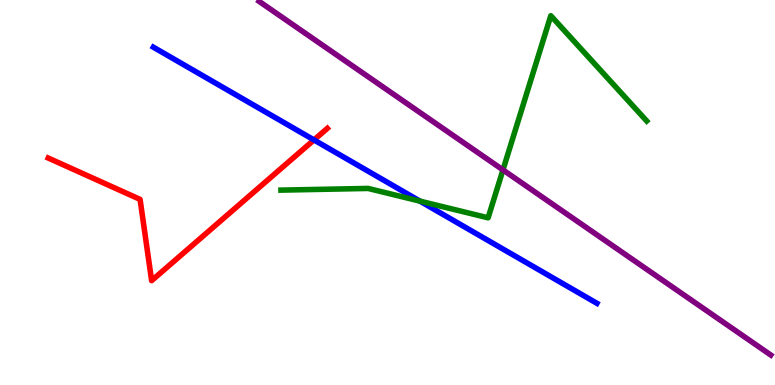[{'lines': ['blue', 'red'], 'intersections': [{'x': 4.05, 'y': 6.37}]}, {'lines': ['green', 'red'], 'intersections': []}, {'lines': ['purple', 'red'], 'intersections': []}, {'lines': ['blue', 'green'], 'intersections': [{'x': 5.42, 'y': 4.78}]}, {'lines': ['blue', 'purple'], 'intersections': []}, {'lines': ['green', 'purple'], 'intersections': [{'x': 6.49, 'y': 5.59}]}]